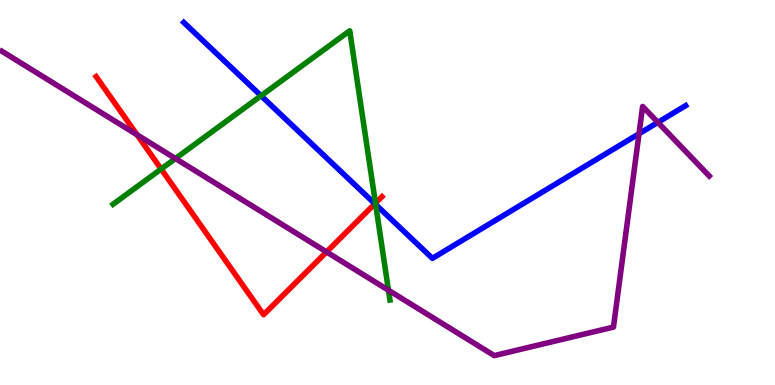[{'lines': ['blue', 'red'], 'intersections': [{'x': 4.84, 'y': 4.71}]}, {'lines': ['green', 'red'], 'intersections': [{'x': 2.08, 'y': 5.61}, {'x': 4.84, 'y': 4.72}]}, {'lines': ['purple', 'red'], 'intersections': [{'x': 1.77, 'y': 6.5}, {'x': 4.21, 'y': 3.46}]}, {'lines': ['blue', 'green'], 'intersections': [{'x': 3.37, 'y': 7.51}, {'x': 4.85, 'y': 4.69}]}, {'lines': ['blue', 'purple'], 'intersections': [{'x': 8.25, 'y': 6.53}, {'x': 8.49, 'y': 6.82}]}, {'lines': ['green', 'purple'], 'intersections': [{'x': 2.26, 'y': 5.88}, {'x': 5.01, 'y': 2.46}]}]